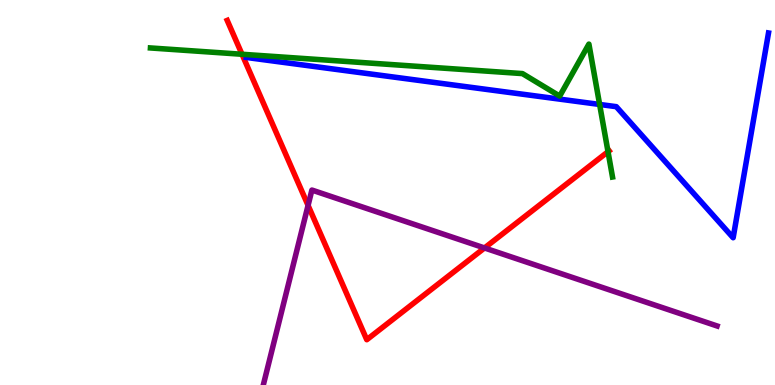[{'lines': ['blue', 'red'], 'intersections': []}, {'lines': ['green', 'red'], 'intersections': [{'x': 3.12, 'y': 8.59}, {'x': 7.85, 'y': 6.06}]}, {'lines': ['purple', 'red'], 'intersections': [{'x': 3.98, 'y': 4.66}, {'x': 6.25, 'y': 3.56}]}, {'lines': ['blue', 'green'], 'intersections': [{'x': 7.74, 'y': 7.29}]}, {'lines': ['blue', 'purple'], 'intersections': []}, {'lines': ['green', 'purple'], 'intersections': []}]